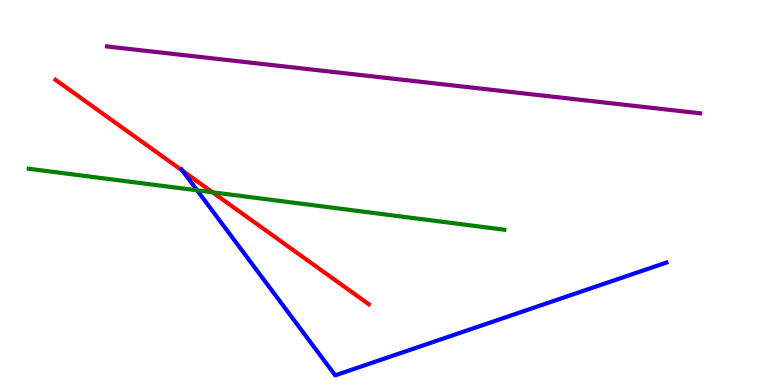[{'lines': ['blue', 'red'], 'intersections': [{'x': 2.36, 'y': 5.56}]}, {'lines': ['green', 'red'], 'intersections': [{'x': 2.74, 'y': 5.0}]}, {'lines': ['purple', 'red'], 'intersections': []}, {'lines': ['blue', 'green'], 'intersections': [{'x': 2.54, 'y': 5.06}]}, {'lines': ['blue', 'purple'], 'intersections': []}, {'lines': ['green', 'purple'], 'intersections': []}]